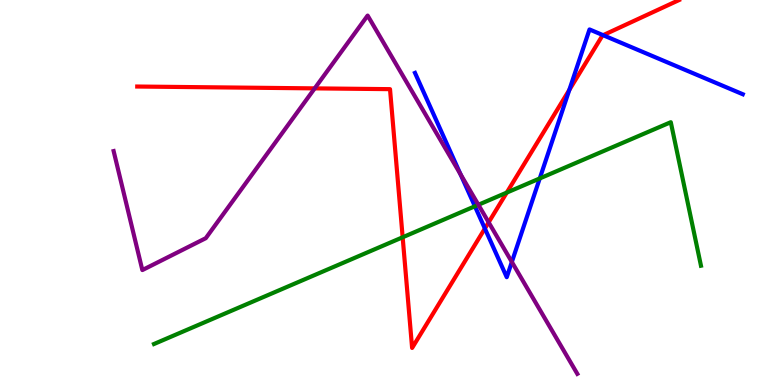[{'lines': ['blue', 'red'], 'intersections': [{'x': 6.26, 'y': 4.06}, {'x': 7.35, 'y': 7.66}, {'x': 7.78, 'y': 9.09}]}, {'lines': ['green', 'red'], 'intersections': [{'x': 5.2, 'y': 3.84}, {'x': 6.54, 'y': 5.0}]}, {'lines': ['purple', 'red'], 'intersections': [{'x': 4.06, 'y': 7.7}, {'x': 6.31, 'y': 4.23}]}, {'lines': ['blue', 'green'], 'intersections': [{'x': 6.13, 'y': 4.64}, {'x': 6.96, 'y': 5.37}]}, {'lines': ['blue', 'purple'], 'intersections': [{'x': 5.94, 'y': 5.48}, {'x': 6.6, 'y': 3.2}]}, {'lines': ['green', 'purple'], 'intersections': [{'x': 6.17, 'y': 4.68}]}]